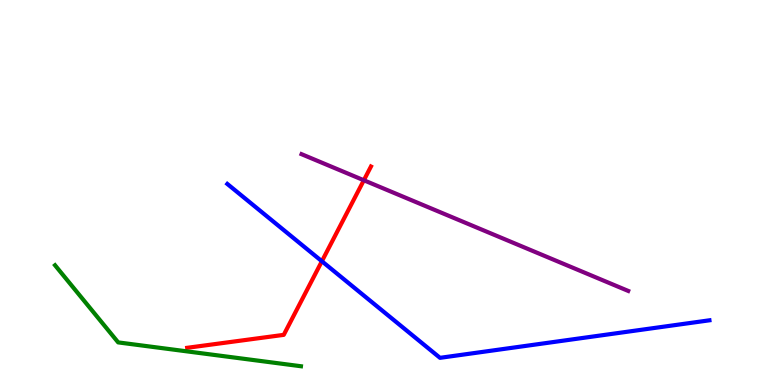[{'lines': ['blue', 'red'], 'intersections': [{'x': 4.15, 'y': 3.21}]}, {'lines': ['green', 'red'], 'intersections': []}, {'lines': ['purple', 'red'], 'intersections': [{'x': 4.69, 'y': 5.32}]}, {'lines': ['blue', 'green'], 'intersections': []}, {'lines': ['blue', 'purple'], 'intersections': []}, {'lines': ['green', 'purple'], 'intersections': []}]